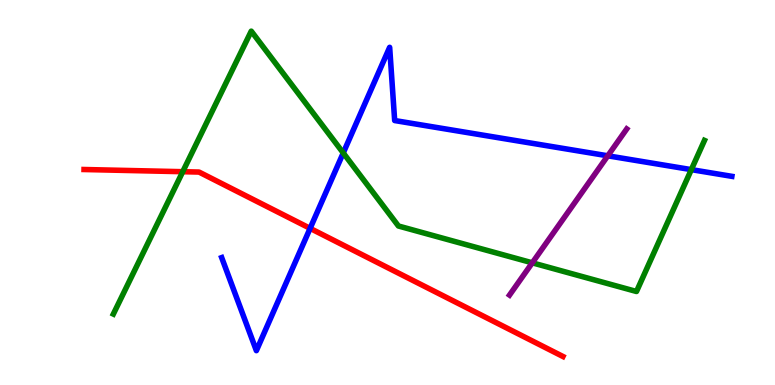[{'lines': ['blue', 'red'], 'intersections': [{'x': 4.0, 'y': 4.07}]}, {'lines': ['green', 'red'], 'intersections': [{'x': 2.36, 'y': 5.54}]}, {'lines': ['purple', 'red'], 'intersections': []}, {'lines': ['blue', 'green'], 'intersections': [{'x': 4.43, 'y': 6.03}, {'x': 8.92, 'y': 5.59}]}, {'lines': ['blue', 'purple'], 'intersections': [{'x': 7.84, 'y': 5.95}]}, {'lines': ['green', 'purple'], 'intersections': [{'x': 6.87, 'y': 3.17}]}]